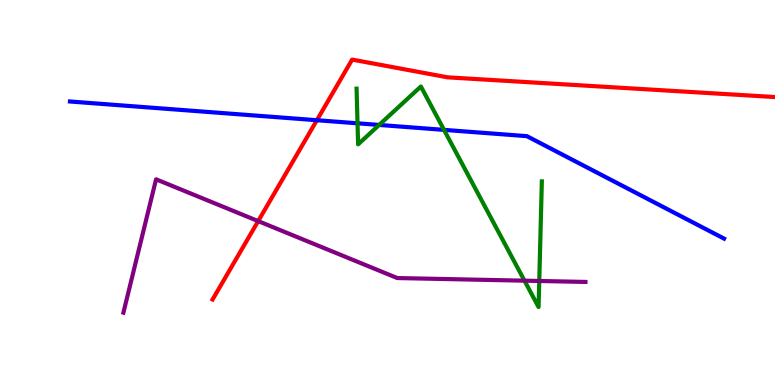[{'lines': ['blue', 'red'], 'intersections': [{'x': 4.09, 'y': 6.88}]}, {'lines': ['green', 'red'], 'intersections': []}, {'lines': ['purple', 'red'], 'intersections': [{'x': 3.33, 'y': 4.26}]}, {'lines': ['blue', 'green'], 'intersections': [{'x': 4.61, 'y': 6.8}, {'x': 4.89, 'y': 6.75}, {'x': 5.73, 'y': 6.63}]}, {'lines': ['blue', 'purple'], 'intersections': []}, {'lines': ['green', 'purple'], 'intersections': [{'x': 6.77, 'y': 2.71}, {'x': 6.96, 'y': 2.7}]}]